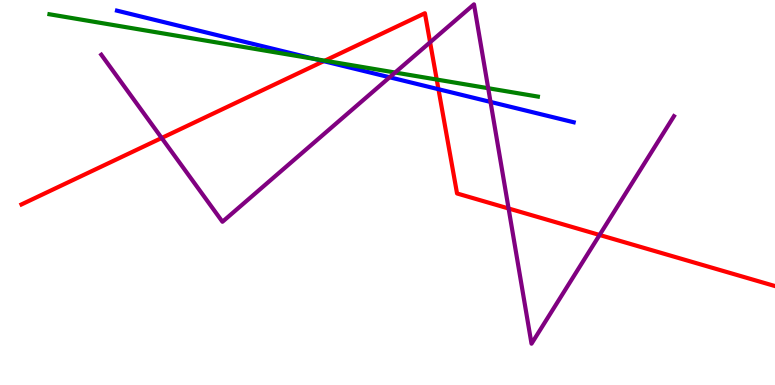[{'lines': ['blue', 'red'], 'intersections': [{'x': 4.18, 'y': 8.41}, {'x': 5.66, 'y': 7.68}]}, {'lines': ['green', 'red'], 'intersections': [{'x': 4.19, 'y': 8.42}, {'x': 5.64, 'y': 7.93}]}, {'lines': ['purple', 'red'], 'intersections': [{'x': 2.09, 'y': 6.42}, {'x': 5.55, 'y': 8.9}, {'x': 6.56, 'y': 4.58}, {'x': 7.74, 'y': 3.9}]}, {'lines': ['blue', 'green'], 'intersections': [{'x': 4.06, 'y': 8.47}]}, {'lines': ['blue', 'purple'], 'intersections': [{'x': 5.03, 'y': 7.99}, {'x': 6.33, 'y': 7.35}]}, {'lines': ['green', 'purple'], 'intersections': [{'x': 5.1, 'y': 8.12}, {'x': 6.3, 'y': 7.71}]}]